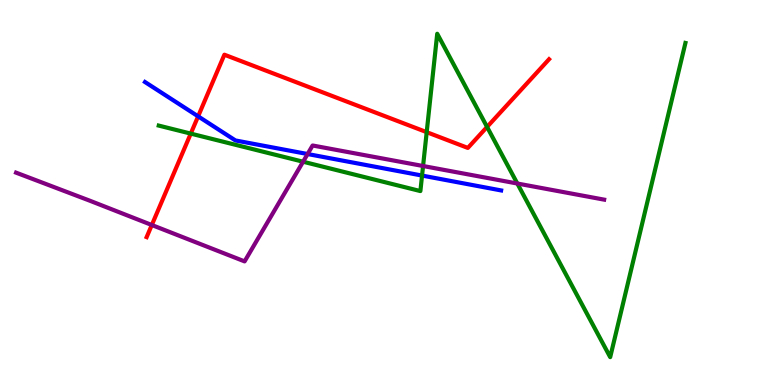[{'lines': ['blue', 'red'], 'intersections': [{'x': 2.56, 'y': 6.98}]}, {'lines': ['green', 'red'], 'intersections': [{'x': 2.46, 'y': 6.53}, {'x': 5.51, 'y': 6.57}, {'x': 6.28, 'y': 6.7}]}, {'lines': ['purple', 'red'], 'intersections': [{'x': 1.96, 'y': 4.16}]}, {'lines': ['blue', 'green'], 'intersections': [{'x': 5.45, 'y': 5.44}]}, {'lines': ['blue', 'purple'], 'intersections': [{'x': 3.97, 'y': 6.0}]}, {'lines': ['green', 'purple'], 'intersections': [{'x': 3.91, 'y': 5.8}, {'x': 5.46, 'y': 5.69}, {'x': 6.68, 'y': 5.23}]}]